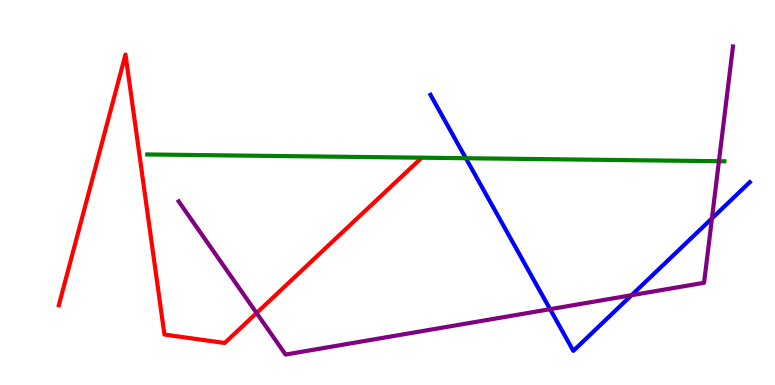[{'lines': ['blue', 'red'], 'intersections': []}, {'lines': ['green', 'red'], 'intersections': []}, {'lines': ['purple', 'red'], 'intersections': [{'x': 3.31, 'y': 1.87}]}, {'lines': ['blue', 'green'], 'intersections': [{'x': 6.01, 'y': 5.89}]}, {'lines': ['blue', 'purple'], 'intersections': [{'x': 7.1, 'y': 1.97}, {'x': 8.15, 'y': 2.33}, {'x': 9.19, 'y': 4.33}]}, {'lines': ['green', 'purple'], 'intersections': [{'x': 9.28, 'y': 5.81}]}]